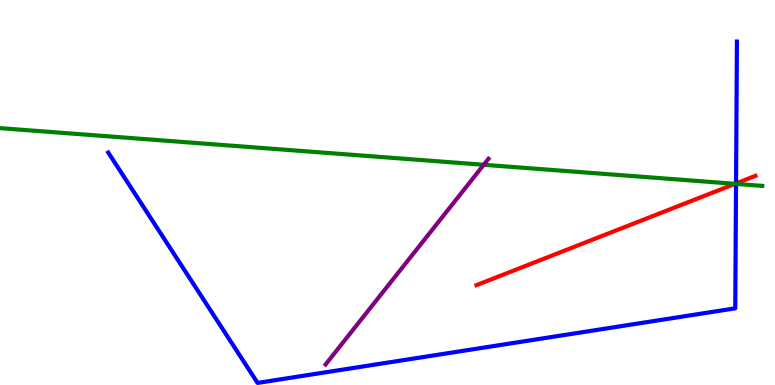[{'lines': ['blue', 'red'], 'intersections': [{'x': 9.5, 'y': 5.23}]}, {'lines': ['green', 'red'], 'intersections': [{'x': 9.49, 'y': 5.23}]}, {'lines': ['purple', 'red'], 'intersections': []}, {'lines': ['blue', 'green'], 'intersections': [{'x': 9.5, 'y': 5.22}]}, {'lines': ['blue', 'purple'], 'intersections': []}, {'lines': ['green', 'purple'], 'intersections': [{'x': 6.24, 'y': 5.72}]}]